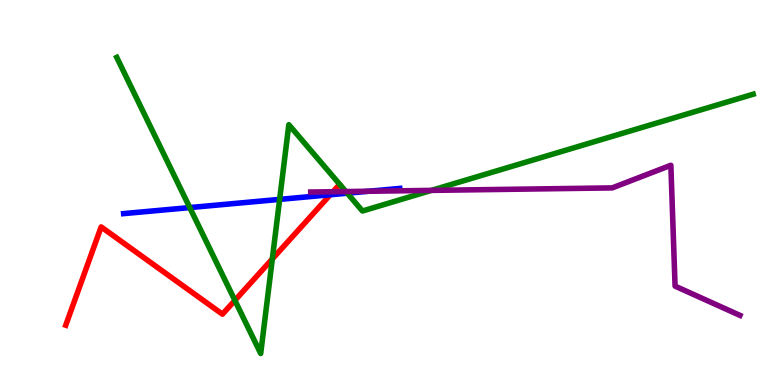[{'lines': ['blue', 'red'], 'intersections': [{'x': 4.26, 'y': 4.94}]}, {'lines': ['green', 'red'], 'intersections': [{'x': 3.03, 'y': 2.2}, {'x': 3.51, 'y': 3.27}]}, {'lines': ['purple', 'red'], 'intersections': [{'x': 4.3, 'y': 5.02}]}, {'lines': ['blue', 'green'], 'intersections': [{'x': 2.45, 'y': 4.61}, {'x': 3.61, 'y': 4.82}, {'x': 4.48, 'y': 4.98}]}, {'lines': ['blue', 'purple'], 'intersections': [{'x': 4.76, 'y': 5.03}]}, {'lines': ['green', 'purple'], 'intersections': [{'x': 4.46, 'y': 5.02}, {'x': 5.57, 'y': 5.06}]}]